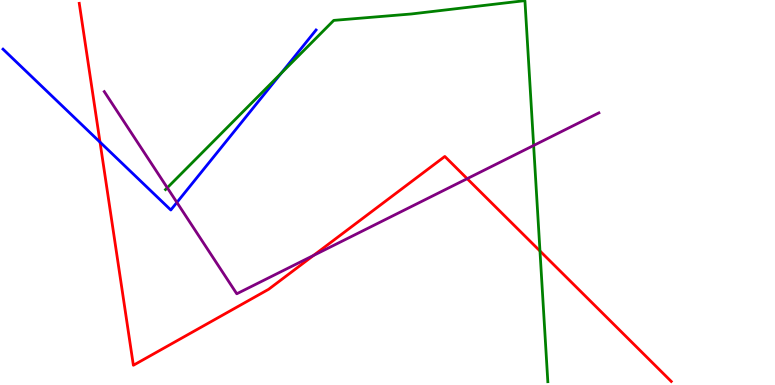[{'lines': ['blue', 'red'], 'intersections': [{'x': 1.29, 'y': 6.31}]}, {'lines': ['green', 'red'], 'intersections': [{'x': 6.97, 'y': 3.48}]}, {'lines': ['purple', 'red'], 'intersections': [{'x': 4.05, 'y': 3.37}, {'x': 6.03, 'y': 5.36}]}, {'lines': ['blue', 'green'], 'intersections': [{'x': 3.63, 'y': 8.09}]}, {'lines': ['blue', 'purple'], 'intersections': [{'x': 2.28, 'y': 4.74}]}, {'lines': ['green', 'purple'], 'intersections': [{'x': 2.16, 'y': 5.12}, {'x': 6.89, 'y': 6.22}]}]